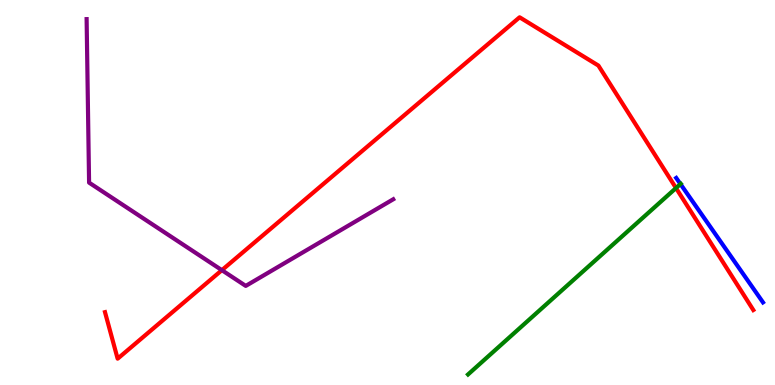[{'lines': ['blue', 'red'], 'intersections': []}, {'lines': ['green', 'red'], 'intersections': [{'x': 8.72, 'y': 5.12}]}, {'lines': ['purple', 'red'], 'intersections': [{'x': 2.86, 'y': 2.98}]}, {'lines': ['blue', 'green'], 'intersections': [{'x': 8.78, 'y': 5.22}]}, {'lines': ['blue', 'purple'], 'intersections': []}, {'lines': ['green', 'purple'], 'intersections': []}]